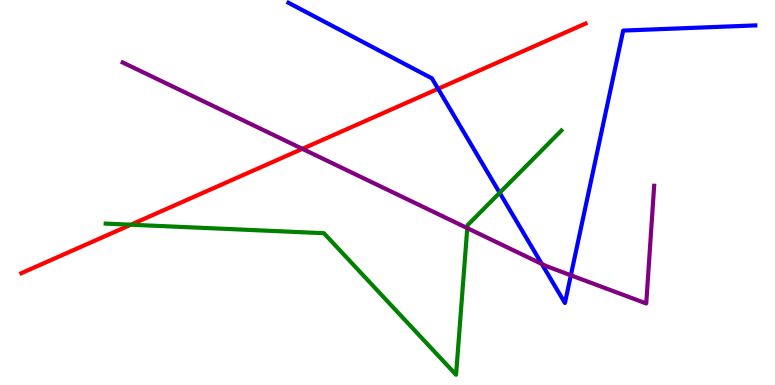[{'lines': ['blue', 'red'], 'intersections': [{'x': 5.65, 'y': 7.69}]}, {'lines': ['green', 'red'], 'intersections': [{'x': 1.69, 'y': 4.16}]}, {'lines': ['purple', 'red'], 'intersections': [{'x': 3.9, 'y': 6.13}]}, {'lines': ['blue', 'green'], 'intersections': [{'x': 6.45, 'y': 4.99}]}, {'lines': ['blue', 'purple'], 'intersections': [{'x': 6.99, 'y': 3.14}, {'x': 7.37, 'y': 2.85}]}, {'lines': ['green', 'purple'], 'intersections': [{'x': 6.03, 'y': 4.07}]}]